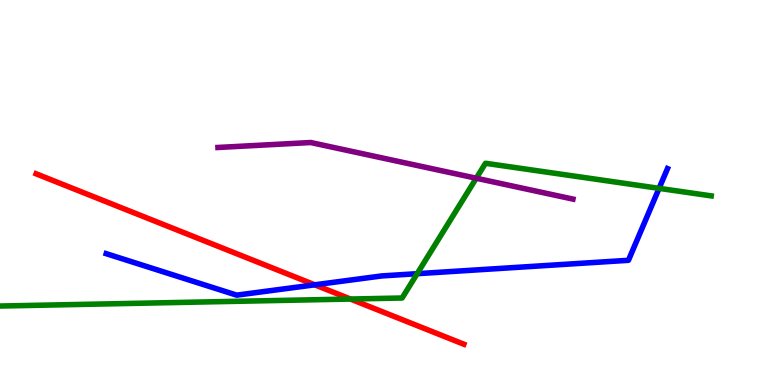[{'lines': ['blue', 'red'], 'intersections': [{'x': 4.06, 'y': 2.6}]}, {'lines': ['green', 'red'], 'intersections': [{'x': 4.52, 'y': 2.23}]}, {'lines': ['purple', 'red'], 'intersections': []}, {'lines': ['blue', 'green'], 'intersections': [{'x': 5.38, 'y': 2.89}, {'x': 8.5, 'y': 5.11}]}, {'lines': ['blue', 'purple'], 'intersections': []}, {'lines': ['green', 'purple'], 'intersections': [{'x': 6.15, 'y': 5.37}]}]